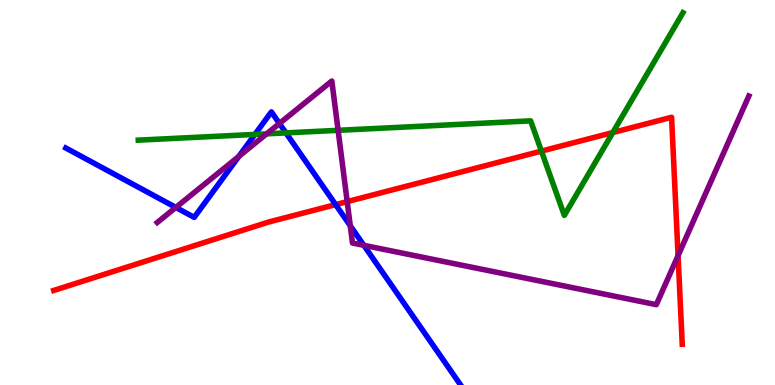[{'lines': ['blue', 'red'], 'intersections': [{'x': 4.33, 'y': 4.69}]}, {'lines': ['green', 'red'], 'intersections': [{'x': 6.99, 'y': 6.08}, {'x': 7.91, 'y': 6.56}]}, {'lines': ['purple', 'red'], 'intersections': [{'x': 4.48, 'y': 4.76}, {'x': 8.75, 'y': 3.36}]}, {'lines': ['blue', 'green'], 'intersections': [{'x': 3.29, 'y': 6.51}, {'x': 3.69, 'y': 6.55}]}, {'lines': ['blue', 'purple'], 'intersections': [{'x': 2.27, 'y': 4.61}, {'x': 3.08, 'y': 5.94}, {'x': 3.61, 'y': 6.79}, {'x': 4.52, 'y': 4.14}, {'x': 4.69, 'y': 3.63}]}, {'lines': ['green', 'purple'], 'intersections': [{'x': 3.44, 'y': 6.52}, {'x': 4.36, 'y': 6.61}]}]